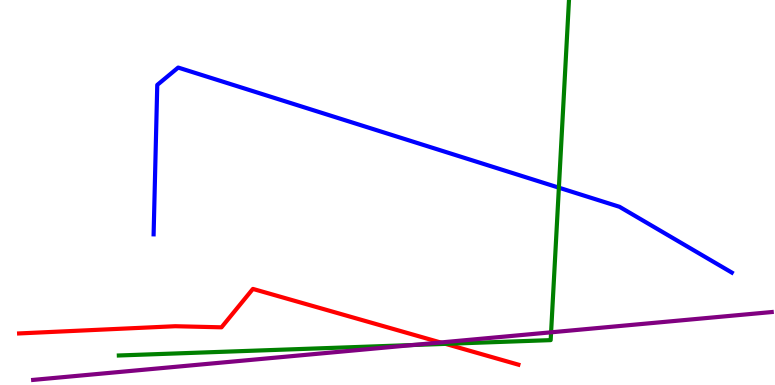[{'lines': ['blue', 'red'], 'intersections': []}, {'lines': ['green', 'red'], 'intersections': [{'x': 5.75, 'y': 1.07}]}, {'lines': ['purple', 'red'], 'intersections': [{'x': 5.69, 'y': 1.1}]}, {'lines': ['blue', 'green'], 'intersections': [{'x': 7.21, 'y': 5.13}]}, {'lines': ['blue', 'purple'], 'intersections': []}, {'lines': ['green', 'purple'], 'intersections': [{'x': 5.32, 'y': 1.04}, {'x': 7.11, 'y': 1.37}]}]